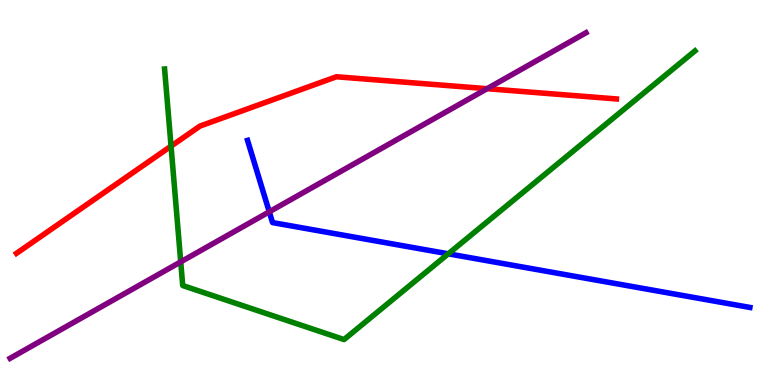[{'lines': ['blue', 'red'], 'intersections': []}, {'lines': ['green', 'red'], 'intersections': [{'x': 2.21, 'y': 6.2}]}, {'lines': ['purple', 'red'], 'intersections': [{'x': 6.28, 'y': 7.7}]}, {'lines': ['blue', 'green'], 'intersections': [{'x': 5.78, 'y': 3.41}]}, {'lines': ['blue', 'purple'], 'intersections': [{'x': 3.47, 'y': 4.5}]}, {'lines': ['green', 'purple'], 'intersections': [{'x': 2.33, 'y': 3.2}]}]